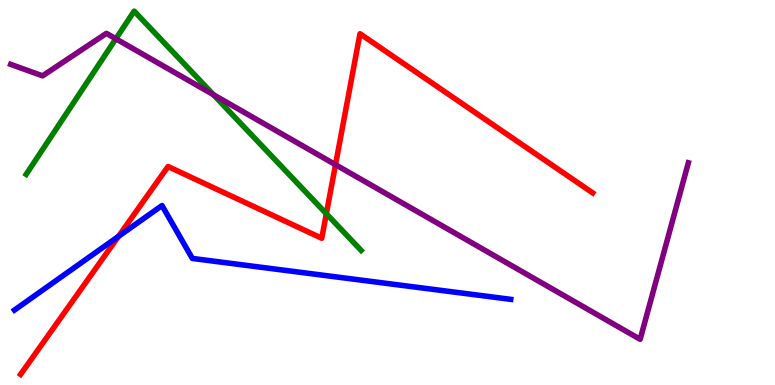[{'lines': ['blue', 'red'], 'intersections': [{'x': 1.53, 'y': 3.86}]}, {'lines': ['green', 'red'], 'intersections': [{'x': 4.21, 'y': 4.45}]}, {'lines': ['purple', 'red'], 'intersections': [{'x': 4.33, 'y': 5.72}]}, {'lines': ['blue', 'green'], 'intersections': []}, {'lines': ['blue', 'purple'], 'intersections': []}, {'lines': ['green', 'purple'], 'intersections': [{'x': 1.5, 'y': 8.99}, {'x': 2.75, 'y': 7.54}]}]